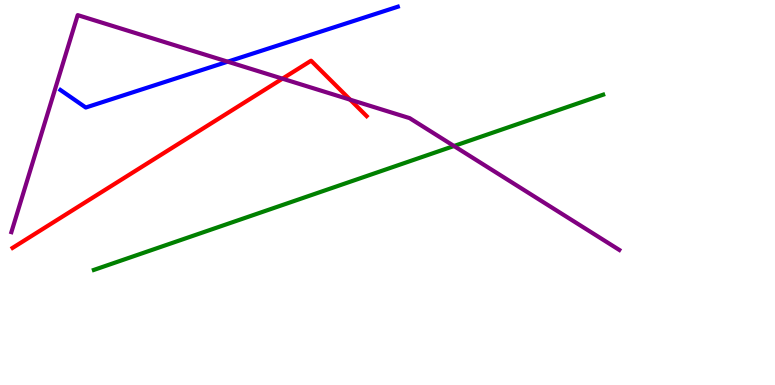[{'lines': ['blue', 'red'], 'intersections': []}, {'lines': ['green', 'red'], 'intersections': []}, {'lines': ['purple', 'red'], 'intersections': [{'x': 3.64, 'y': 7.96}, {'x': 4.52, 'y': 7.41}]}, {'lines': ['blue', 'green'], 'intersections': []}, {'lines': ['blue', 'purple'], 'intersections': [{'x': 2.94, 'y': 8.4}]}, {'lines': ['green', 'purple'], 'intersections': [{'x': 5.86, 'y': 6.21}]}]